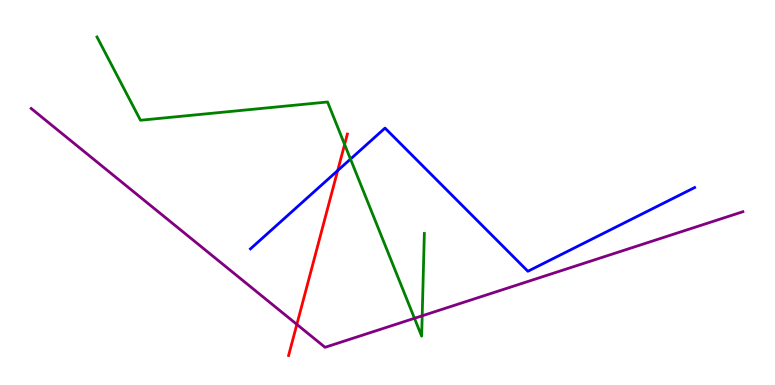[{'lines': ['blue', 'red'], 'intersections': [{'x': 4.36, 'y': 5.57}]}, {'lines': ['green', 'red'], 'intersections': [{'x': 4.45, 'y': 6.25}]}, {'lines': ['purple', 'red'], 'intersections': [{'x': 3.83, 'y': 1.57}]}, {'lines': ['blue', 'green'], 'intersections': [{'x': 4.52, 'y': 5.87}]}, {'lines': ['blue', 'purple'], 'intersections': []}, {'lines': ['green', 'purple'], 'intersections': [{'x': 5.35, 'y': 1.73}, {'x': 5.45, 'y': 1.8}]}]